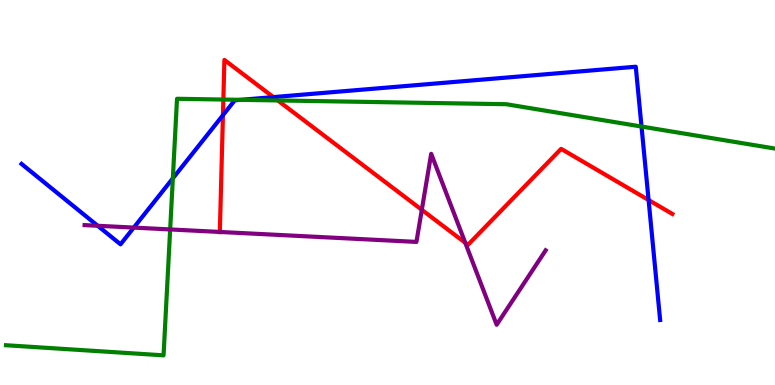[{'lines': ['blue', 'red'], 'intersections': [{'x': 2.88, 'y': 7.01}, {'x': 3.53, 'y': 7.48}, {'x': 8.37, 'y': 4.8}]}, {'lines': ['green', 'red'], 'intersections': [{'x': 2.88, 'y': 7.41}, {'x': 3.58, 'y': 7.39}]}, {'lines': ['purple', 'red'], 'intersections': [{'x': 2.84, 'y': 3.98}, {'x': 5.44, 'y': 4.55}, {'x': 6.0, 'y': 3.69}]}, {'lines': ['blue', 'green'], 'intersections': [{'x': 2.23, 'y': 5.37}, {'x': 3.11, 'y': 7.41}, {'x': 8.28, 'y': 6.71}]}, {'lines': ['blue', 'purple'], 'intersections': [{'x': 1.26, 'y': 4.14}, {'x': 1.73, 'y': 4.09}]}, {'lines': ['green', 'purple'], 'intersections': [{'x': 2.2, 'y': 4.04}]}]